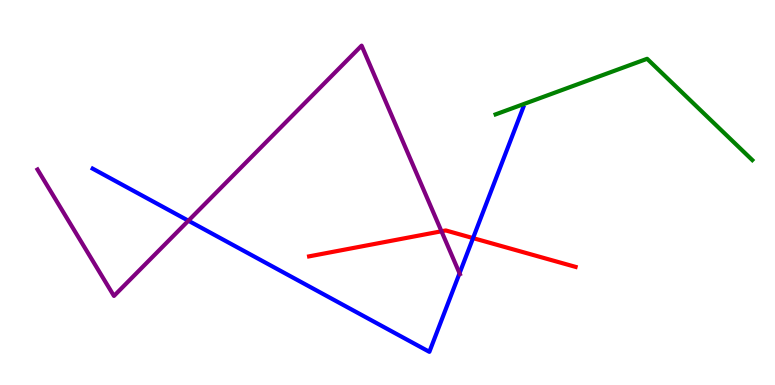[{'lines': ['blue', 'red'], 'intersections': [{'x': 6.1, 'y': 3.82}]}, {'lines': ['green', 'red'], 'intersections': []}, {'lines': ['purple', 'red'], 'intersections': [{'x': 5.7, 'y': 3.99}]}, {'lines': ['blue', 'green'], 'intersections': []}, {'lines': ['blue', 'purple'], 'intersections': [{'x': 2.43, 'y': 4.27}, {'x': 5.93, 'y': 2.9}]}, {'lines': ['green', 'purple'], 'intersections': []}]